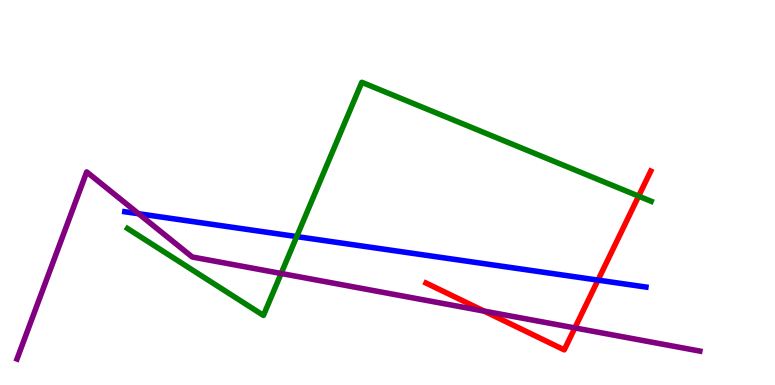[{'lines': ['blue', 'red'], 'intersections': [{'x': 7.72, 'y': 2.72}]}, {'lines': ['green', 'red'], 'intersections': [{'x': 8.24, 'y': 4.91}]}, {'lines': ['purple', 'red'], 'intersections': [{'x': 6.25, 'y': 1.92}, {'x': 7.42, 'y': 1.48}]}, {'lines': ['blue', 'green'], 'intersections': [{'x': 3.83, 'y': 3.86}]}, {'lines': ['blue', 'purple'], 'intersections': [{'x': 1.79, 'y': 4.45}]}, {'lines': ['green', 'purple'], 'intersections': [{'x': 3.63, 'y': 2.9}]}]